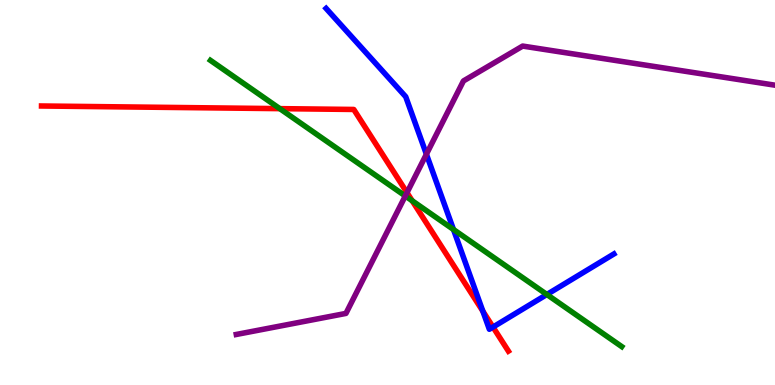[{'lines': ['blue', 'red'], 'intersections': [{'x': 6.23, 'y': 1.92}, {'x': 6.36, 'y': 1.5}]}, {'lines': ['green', 'red'], 'intersections': [{'x': 3.61, 'y': 7.18}, {'x': 5.32, 'y': 4.79}]}, {'lines': ['purple', 'red'], 'intersections': [{'x': 5.25, 'y': 5.0}]}, {'lines': ['blue', 'green'], 'intersections': [{'x': 5.85, 'y': 4.04}, {'x': 7.06, 'y': 2.35}]}, {'lines': ['blue', 'purple'], 'intersections': [{'x': 5.5, 'y': 5.99}]}, {'lines': ['green', 'purple'], 'intersections': [{'x': 5.23, 'y': 4.91}]}]